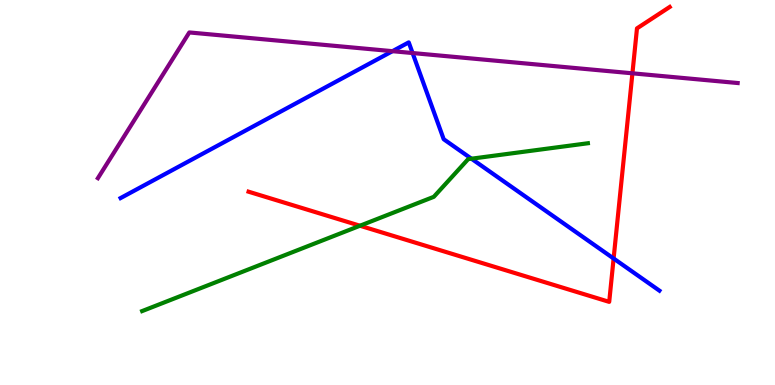[{'lines': ['blue', 'red'], 'intersections': [{'x': 7.92, 'y': 3.29}]}, {'lines': ['green', 'red'], 'intersections': [{'x': 4.65, 'y': 4.14}]}, {'lines': ['purple', 'red'], 'intersections': [{'x': 8.16, 'y': 8.1}]}, {'lines': ['blue', 'green'], 'intersections': [{'x': 6.08, 'y': 5.88}]}, {'lines': ['blue', 'purple'], 'intersections': [{'x': 5.06, 'y': 8.67}, {'x': 5.32, 'y': 8.62}]}, {'lines': ['green', 'purple'], 'intersections': []}]